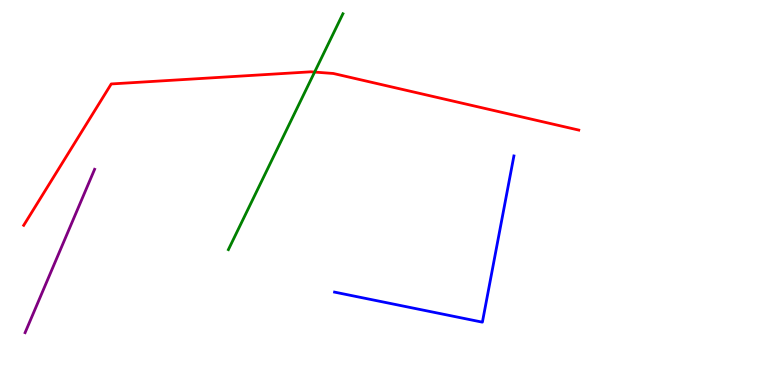[{'lines': ['blue', 'red'], 'intersections': []}, {'lines': ['green', 'red'], 'intersections': [{'x': 4.06, 'y': 8.13}]}, {'lines': ['purple', 'red'], 'intersections': []}, {'lines': ['blue', 'green'], 'intersections': []}, {'lines': ['blue', 'purple'], 'intersections': []}, {'lines': ['green', 'purple'], 'intersections': []}]